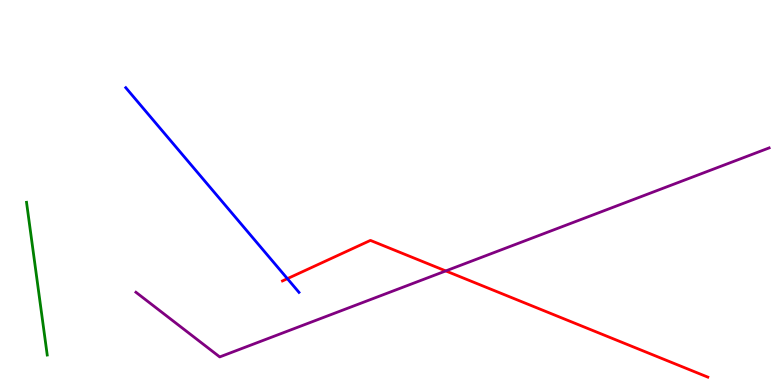[{'lines': ['blue', 'red'], 'intersections': [{'x': 3.71, 'y': 2.76}]}, {'lines': ['green', 'red'], 'intersections': []}, {'lines': ['purple', 'red'], 'intersections': [{'x': 5.75, 'y': 2.96}]}, {'lines': ['blue', 'green'], 'intersections': []}, {'lines': ['blue', 'purple'], 'intersections': []}, {'lines': ['green', 'purple'], 'intersections': []}]